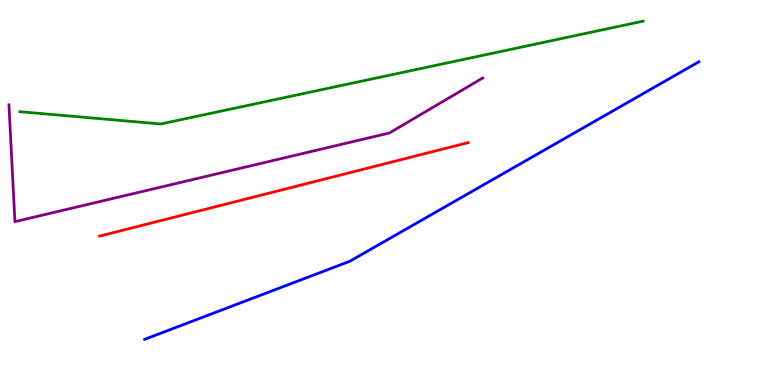[{'lines': ['blue', 'red'], 'intersections': []}, {'lines': ['green', 'red'], 'intersections': []}, {'lines': ['purple', 'red'], 'intersections': []}, {'lines': ['blue', 'green'], 'intersections': []}, {'lines': ['blue', 'purple'], 'intersections': []}, {'lines': ['green', 'purple'], 'intersections': []}]